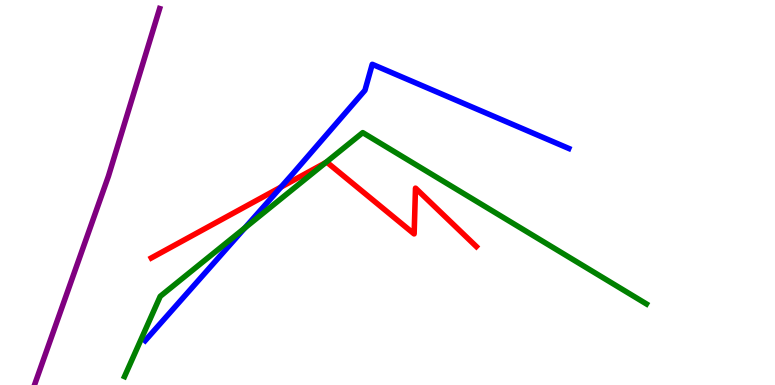[{'lines': ['blue', 'red'], 'intersections': [{'x': 3.63, 'y': 5.14}]}, {'lines': ['green', 'red'], 'intersections': [{'x': 4.2, 'y': 5.77}]}, {'lines': ['purple', 'red'], 'intersections': []}, {'lines': ['blue', 'green'], 'intersections': [{'x': 3.16, 'y': 4.08}]}, {'lines': ['blue', 'purple'], 'intersections': []}, {'lines': ['green', 'purple'], 'intersections': []}]